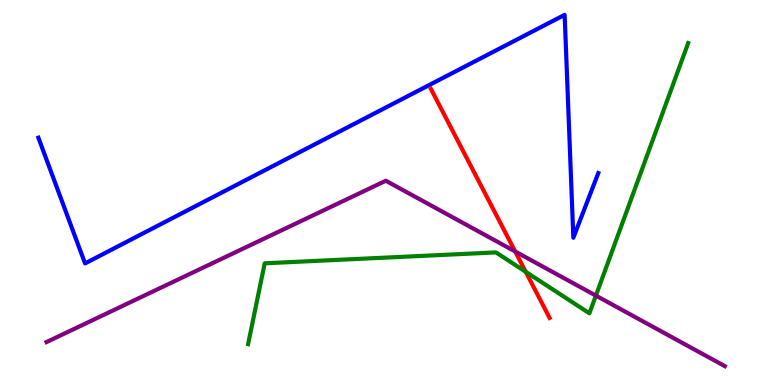[{'lines': ['blue', 'red'], 'intersections': []}, {'lines': ['green', 'red'], 'intersections': [{'x': 6.78, 'y': 2.94}]}, {'lines': ['purple', 'red'], 'intersections': [{'x': 6.65, 'y': 3.47}]}, {'lines': ['blue', 'green'], 'intersections': []}, {'lines': ['blue', 'purple'], 'intersections': []}, {'lines': ['green', 'purple'], 'intersections': [{'x': 7.69, 'y': 2.32}]}]